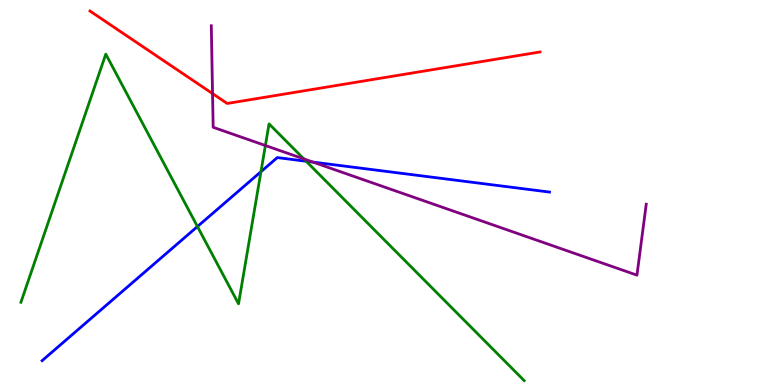[{'lines': ['blue', 'red'], 'intersections': []}, {'lines': ['green', 'red'], 'intersections': []}, {'lines': ['purple', 'red'], 'intersections': [{'x': 2.74, 'y': 7.57}]}, {'lines': ['blue', 'green'], 'intersections': [{'x': 2.55, 'y': 4.12}, {'x': 3.37, 'y': 5.54}, {'x': 3.95, 'y': 5.81}]}, {'lines': ['blue', 'purple'], 'intersections': [{'x': 4.04, 'y': 5.79}]}, {'lines': ['green', 'purple'], 'intersections': [{'x': 3.42, 'y': 6.22}, {'x': 3.92, 'y': 5.87}]}]